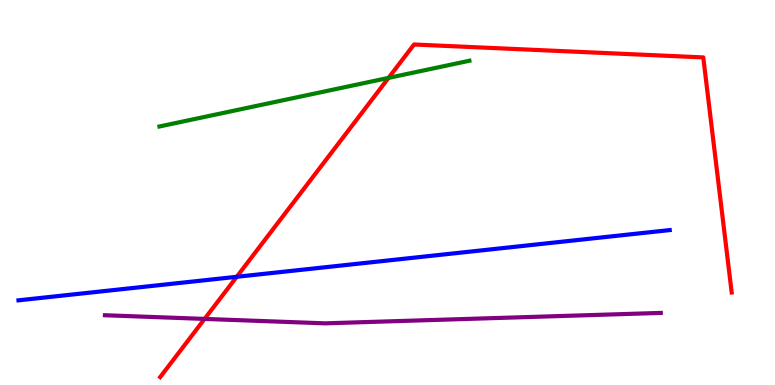[{'lines': ['blue', 'red'], 'intersections': [{'x': 3.05, 'y': 2.81}]}, {'lines': ['green', 'red'], 'intersections': [{'x': 5.01, 'y': 7.98}]}, {'lines': ['purple', 'red'], 'intersections': [{'x': 2.64, 'y': 1.72}]}, {'lines': ['blue', 'green'], 'intersections': []}, {'lines': ['blue', 'purple'], 'intersections': []}, {'lines': ['green', 'purple'], 'intersections': []}]